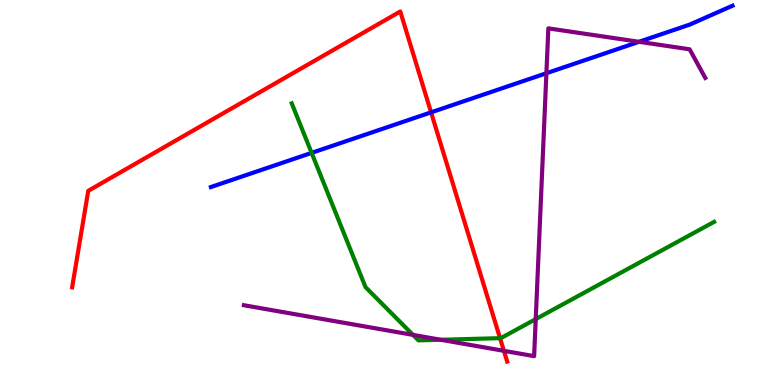[{'lines': ['blue', 'red'], 'intersections': [{'x': 5.56, 'y': 7.08}]}, {'lines': ['green', 'red'], 'intersections': [{'x': 6.45, 'y': 1.22}]}, {'lines': ['purple', 'red'], 'intersections': [{'x': 6.5, 'y': 0.887}]}, {'lines': ['blue', 'green'], 'intersections': [{'x': 4.02, 'y': 6.03}]}, {'lines': ['blue', 'purple'], 'intersections': [{'x': 7.05, 'y': 8.1}, {'x': 8.25, 'y': 8.91}]}, {'lines': ['green', 'purple'], 'intersections': [{'x': 5.33, 'y': 1.3}, {'x': 5.69, 'y': 1.18}, {'x': 6.91, 'y': 1.71}]}]